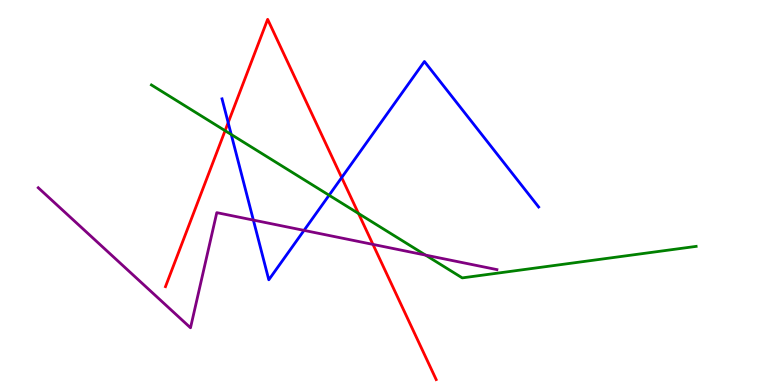[{'lines': ['blue', 'red'], 'intersections': [{'x': 2.94, 'y': 6.81}, {'x': 4.41, 'y': 5.39}]}, {'lines': ['green', 'red'], 'intersections': [{'x': 2.9, 'y': 6.61}, {'x': 4.63, 'y': 4.45}]}, {'lines': ['purple', 'red'], 'intersections': [{'x': 4.81, 'y': 3.65}]}, {'lines': ['blue', 'green'], 'intersections': [{'x': 2.98, 'y': 6.51}, {'x': 4.25, 'y': 4.93}]}, {'lines': ['blue', 'purple'], 'intersections': [{'x': 3.27, 'y': 4.28}, {'x': 3.92, 'y': 4.02}]}, {'lines': ['green', 'purple'], 'intersections': [{'x': 5.49, 'y': 3.37}]}]